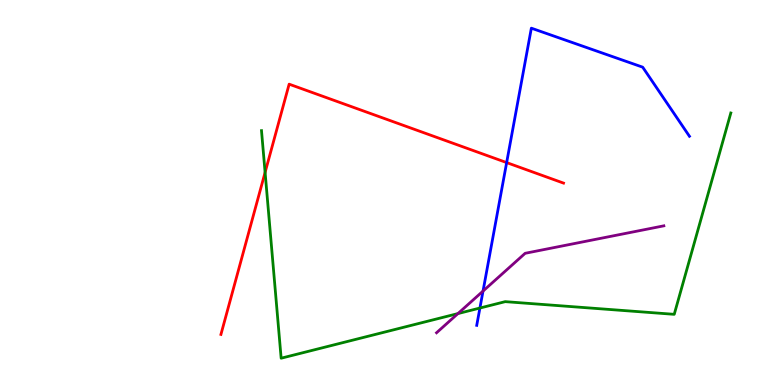[{'lines': ['blue', 'red'], 'intersections': [{'x': 6.54, 'y': 5.78}]}, {'lines': ['green', 'red'], 'intersections': [{'x': 3.42, 'y': 5.52}]}, {'lines': ['purple', 'red'], 'intersections': []}, {'lines': ['blue', 'green'], 'intersections': [{'x': 6.19, 'y': 2.0}]}, {'lines': ['blue', 'purple'], 'intersections': [{'x': 6.23, 'y': 2.44}]}, {'lines': ['green', 'purple'], 'intersections': [{'x': 5.91, 'y': 1.85}]}]